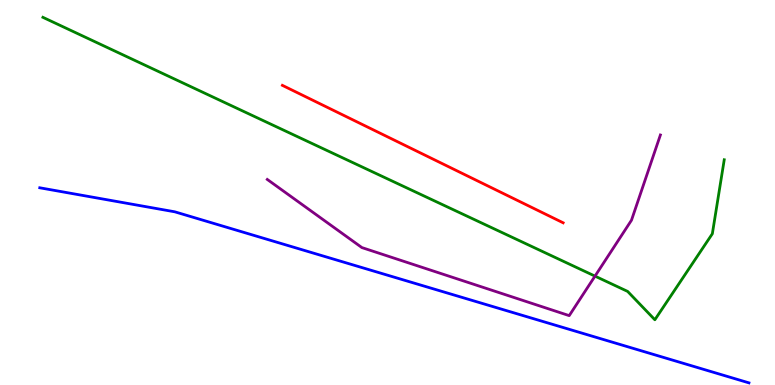[{'lines': ['blue', 'red'], 'intersections': []}, {'lines': ['green', 'red'], 'intersections': []}, {'lines': ['purple', 'red'], 'intersections': []}, {'lines': ['blue', 'green'], 'intersections': []}, {'lines': ['blue', 'purple'], 'intersections': []}, {'lines': ['green', 'purple'], 'intersections': [{'x': 7.68, 'y': 2.83}]}]